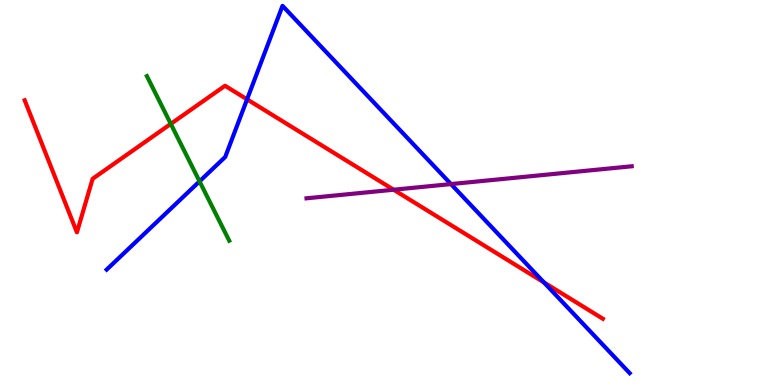[{'lines': ['blue', 'red'], 'intersections': [{'x': 3.19, 'y': 7.42}, {'x': 7.02, 'y': 2.66}]}, {'lines': ['green', 'red'], 'intersections': [{'x': 2.2, 'y': 6.78}]}, {'lines': ['purple', 'red'], 'intersections': [{'x': 5.08, 'y': 5.07}]}, {'lines': ['blue', 'green'], 'intersections': [{'x': 2.57, 'y': 5.29}]}, {'lines': ['blue', 'purple'], 'intersections': [{'x': 5.82, 'y': 5.22}]}, {'lines': ['green', 'purple'], 'intersections': []}]